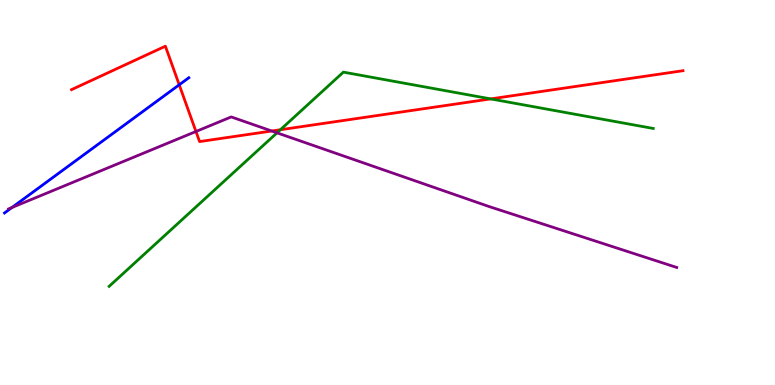[{'lines': ['blue', 'red'], 'intersections': [{'x': 2.31, 'y': 7.8}]}, {'lines': ['green', 'red'], 'intersections': [{'x': 3.62, 'y': 6.63}, {'x': 6.33, 'y': 7.43}]}, {'lines': ['purple', 'red'], 'intersections': [{'x': 2.53, 'y': 6.58}, {'x': 3.51, 'y': 6.6}]}, {'lines': ['blue', 'green'], 'intersections': []}, {'lines': ['blue', 'purple'], 'intersections': [{'x': 0.155, 'y': 4.61}]}, {'lines': ['green', 'purple'], 'intersections': [{'x': 3.57, 'y': 6.55}]}]